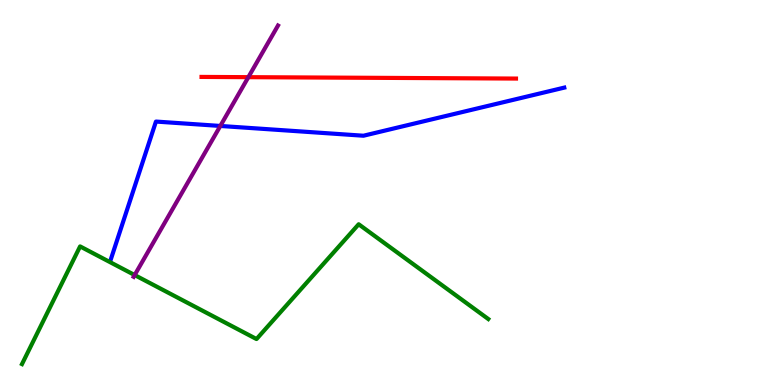[{'lines': ['blue', 'red'], 'intersections': []}, {'lines': ['green', 'red'], 'intersections': []}, {'lines': ['purple', 'red'], 'intersections': [{'x': 3.2, 'y': 8.0}]}, {'lines': ['blue', 'green'], 'intersections': []}, {'lines': ['blue', 'purple'], 'intersections': [{'x': 2.84, 'y': 6.73}]}, {'lines': ['green', 'purple'], 'intersections': [{'x': 1.74, 'y': 2.86}]}]